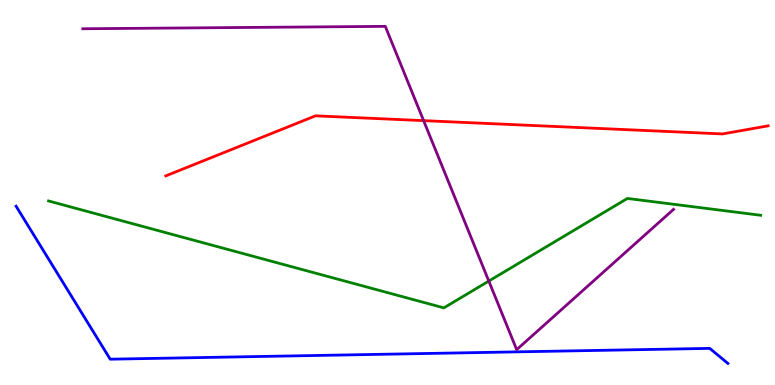[{'lines': ['blue', 'red'], 'intersections': []}, {'lines': ['green', 'red'], 'intersections': []}, {'lines': ['purple', 'red'], 'intersections': [{'x': 5.47, 'y': 6.87}]}, {'lines': ['blue', 'green'], 'intersections': []}, {'lines': ['blue', 'purple'], 'intersections': []}, {'lines': ['green', 'purple'], 'intersections': [{'x': 6.31, 'y': 2.7}]}]